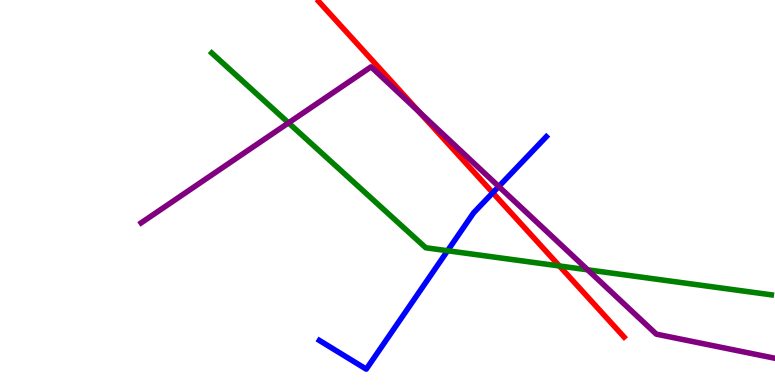[{'lines': ['blue', 'red'], 'intersections': [{'x': 6.36, 'y': 4.99}]}, {'lines': ['green', 'red'], 'intersections': [{'x': 7.22, 'y': 3.09}]}, {'lines': ['purple', 'red'], 'intersections': [{'x': 5.41, 'y': 7.09}]}, {'lines': ['blue', 'green'], 'intersections': [{'x': 5.78, 'y': 3.49}]}, {'lines': ['blue', 'purple'], 'intersections': [{'x': 6.44, 'y': 5.16}]}, {'lines': ['green', 'purple'], 'intersections': [{'x': 3.72, 'y': 6.81}, {'x': 7.58, 'y': 2.99}]}]